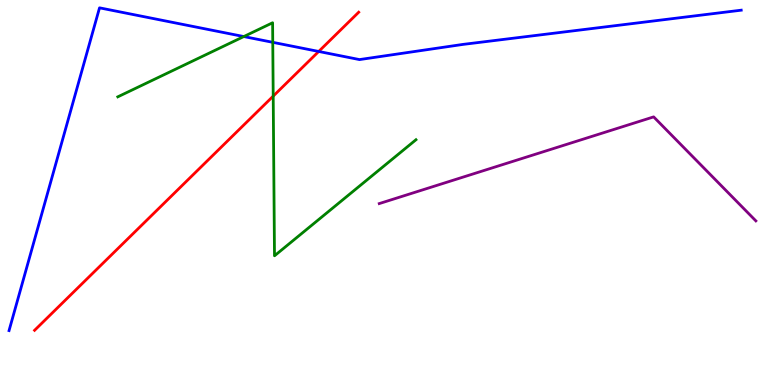[{'lines': ['blue', 'red'], 'intersections': [{'x': 4.11, 'y': 8.66}]}, {'lines': ['green', 'red'], 'intersections': [{'x': 3.53, 'y': 7.5}]}, {'lines': ['purple', 'red'], 'intersections': []}, {'lines': ['blue', 'green'], 'intersections': [{'x': 3.15, 'y': 9.05}, {'x': 3.52, 'y': 8.9}]}, {'lines': ['blue', 'purple'], 'intersections': []}, {'lines': ['green', 'purple'], 'intersections': []}]